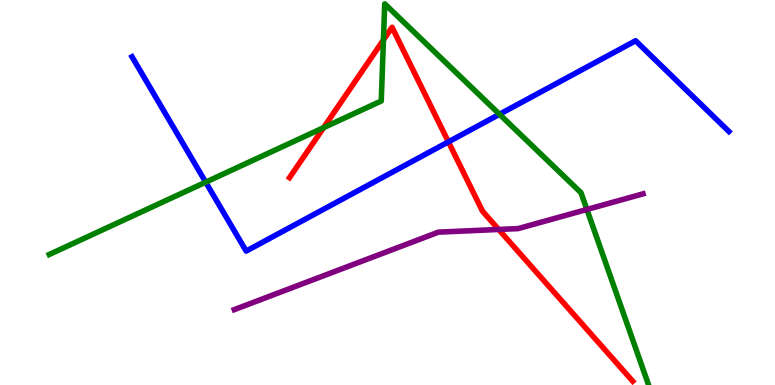[{'lines': ['blue', 'red'], 'intersections': [{'x': 5.79, 'y': 6.32}]}, {'lines': ['green', 'red'], 'intersections': [{'x': 4.18, 'y': 6.68}, {'x': 4.95, 'y': 8.96}]}, {'lines': ['purple', 'red'], 'intersections': [{'x': 6.43, 'y': 4.04}]}, {'lines': ['blue', 'green'], 'intersections': [{'x': 2.65, 'y': 5.27}, {'x': 6.44, 'y': 7.03}]}, {'lines': ['blue', 'purple'], 'intersections': []}, {'lines': ['green', 'purple'], 'intersections': [{'x': 7.57, 'y': 4.56}]}]